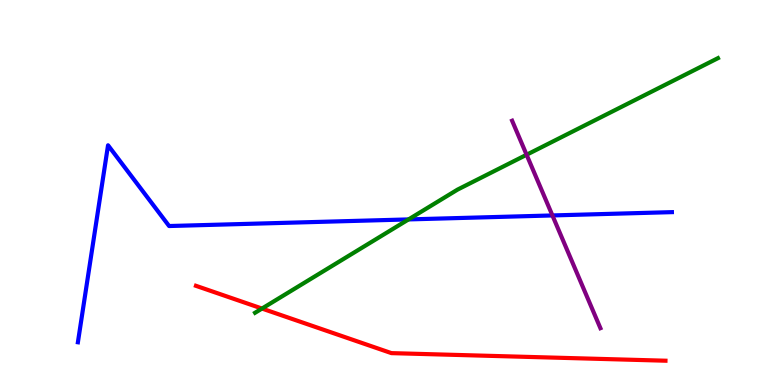[{'lines': ['blue', 'red'], 'intersections': []}, {'lines': ['green', 'red'], 'intersections': [{'x': 3.38, 'y': 1.99}]}, {'lines': ['purple', 'red'], 'intersections': []}, {'lines': ['blue', 'green'], 'intersections': [{'x': 5.27, 'y': 4.3}]}, {'lines': ['blue', 'purple'], 'intersections': [{'x': 7.13, 'y': 4.4}]}, {'lines': ['green', 'purple'], 'intersections': [{'x': 6.79, 'y': 5.98}]}]